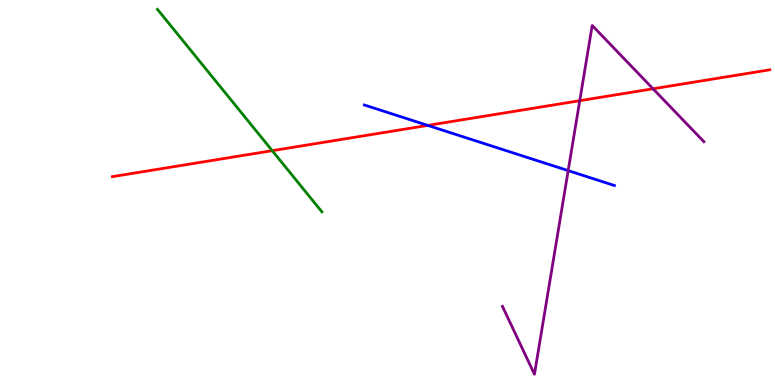[{'lines': ['blue', 'red'], 'intersections': [{'x': 5.52, 'y': 6.74}]}, {'lines': ['green', 'red'], 'intersections': [{'x': 3.51, 'y': 6.09}]}, {'lines': ['purple', 'red'], 'intersections': [{'x': 7.48, 'y': 7.38}, {'x': 8.43, 'y': 7.69}]}, {'lines': ['blue', 'green'], 'intersections': []}, {'lines': ['blue', 'purple'], 'intersections': [{'x': 7.33, 'y': 5.57}]}, {'lines': ['green', 'purple'], 'intersections': []}]